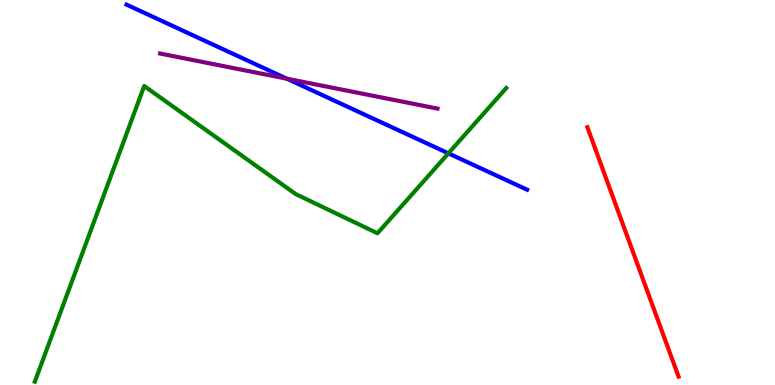[{'lines': ['blue', 'red'], 'intersections': []}, {'lines': ['green', 'red'], 'intersections': []}, {'lines': ['purple', 'red'], 'intersections': []}, {'lines': ['blue', 'green'], 'intersections': [{'x': 5.79, 'y': 6.02}]}, {'lines': ['blue', 'purple'], 'intersections': [{'x': 3.7, 'y': 7.96}]}, {'lines': ['green', 'purple'], 'intersections': []}]